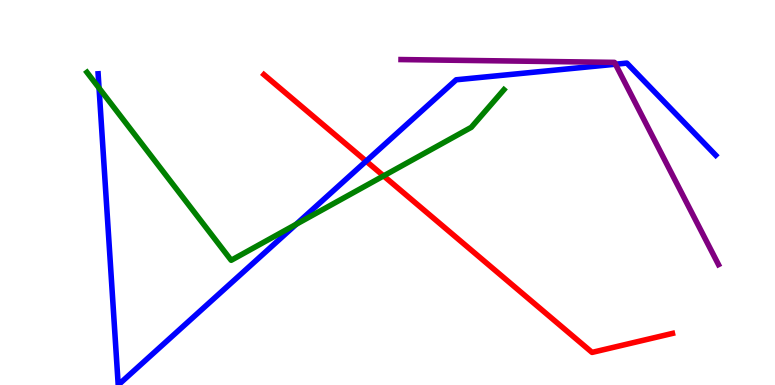[{'lines': ['blue', 'red'], 'intersections': [{'x': 4.72, 'y': 5.81}]}, {'lines': ['green', 'red'], 'intersections': [{'x': 4.95, 'y': 5.43}]}, {'lines': ['purple', 'red'], 'intersections': []}, {'lines': ['blue', 'green'], 'intersections': [{'x': 1.28, 'y': 7.71}, {'x': 3.82, 'y': 4.17}]}, {'lines': ['blue', 'purple'], 'intersections': [{'x': 7.94, 'y': 8.33}]}, {'lines': ['green', 'purple'], 'intersections': []}]